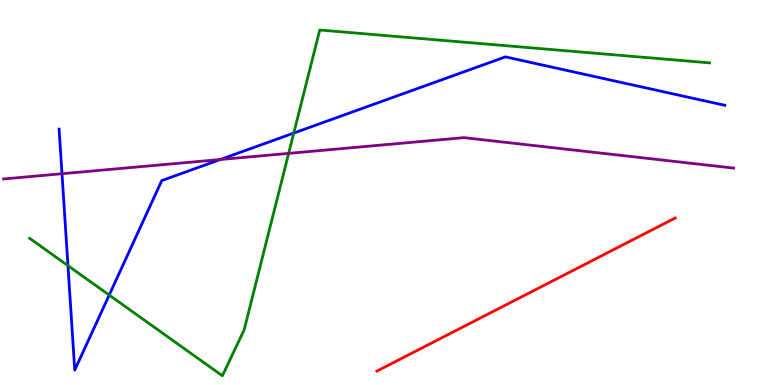[{'lines': ['blue', 'red'], 'intersections': []}, {'lines': ['green', 'red'], 'intersections': []}, {'lines': ['purple', 'red'], 'intersections': []}, {'lines': ['blue', 'green'], 'intersections': [{'x': 0.877, 'y': 3.1}, {'x': 1.41, 'y': 2.34}, {'x': 3.79, 'y': 6.54}]}, {'lines': ['blue', 'purple'], 'intersections': [{'x': 0.8, 'y': 5.49}, {'x': 2.84, 'y': 5.86}]}, {'lines': ['green', 'purple'], 'intersections': [{'x': 3.72, 'y': 6.02}]}]